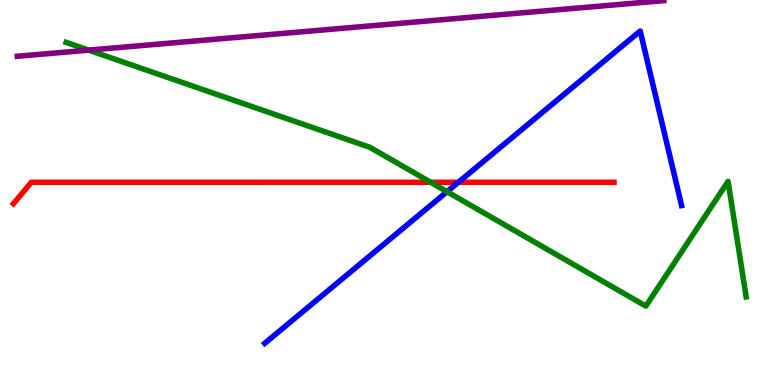[{'lines': ['blue', 'red'], 'intersections': [{'x': 5.91, 'y': 5.26}]}, {'lines': ['green', 'red'], 'intersections': [{'x': 5.56, 'y': 5.26}]}, {'lines': ['purple', 'red'], 'intersections': []}, {'lines': ['blue', 'green'], 'intersections': [{'x': 5.77, 'y': 5.02}]}, {'lines': ['blue', 'purple'], 'intersections': []}, {'lines': ['green', 'purple'], 'intersections': [{'x': 1.14, 'y': 8.7}]}]